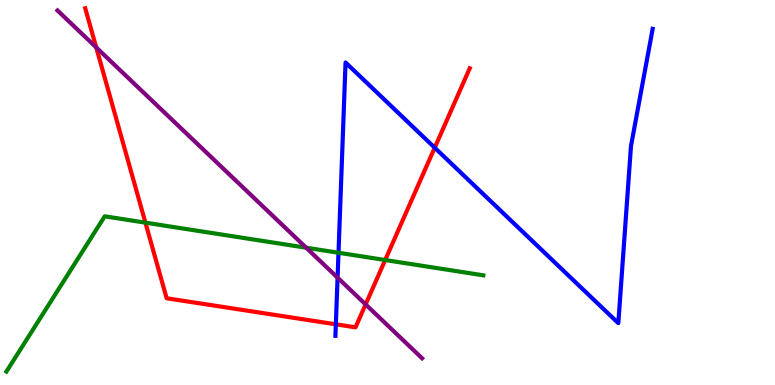[{'lines': ['blue', 'red'], 'intersections': [{'x': 4.33, 'y': 1.58}, {'x': 5.61, 'y': 6.16}]}, {'lines': ['green', 'red'], 'intersections': [{'x': 1.88, 'y': 4.22}, {'x': 4.97, 'y': 3.25}]}, {'lines': ['purple', 'red'], 'intersections': [{'x': 1.24, 'y': 8.77}, {'x': 4.72, 'y': 2.09}]}, {'lines': ['blue', 'green'], 'intersections': [{'x': 4.37, 'y': 3.44}]}, {'lines': ['blue', 'purple'], 'intersections': [{'x': 4.36, 'y': 2.79}]}, {'lines': ['green', 'purple'], 'intersections': [{'x': 3.95, 'y': 3.57}]}]